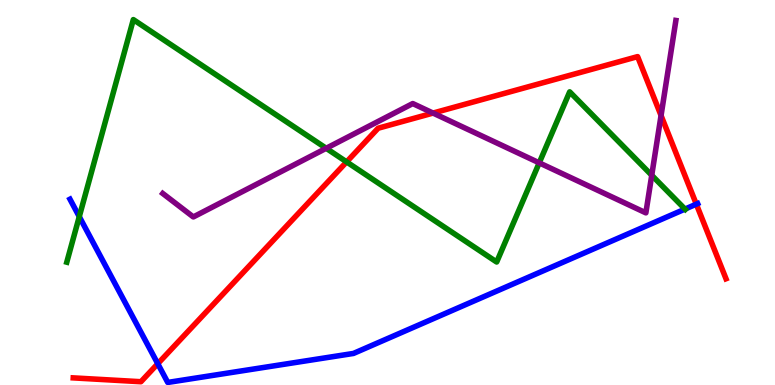[{'lines': ['blue', 'red'], 'intersections': [{'x': 2.04, 'y': 0.553}, {'x': 8.98, 'y': 4.7}]}, {'lines': ['green', 'red'], 'intersections': [{'x': 4.47, 'y': 5.79}]}, {'lines': ['purple', 'red'], 'intersections': [{'x': 5.59, 'y': 7.06}, {'x': 8.53, 'y': 7.0}]}, {'lines': ['blue', 'green'], 'intersections': [{'x': 1.02, 'y': 4.37}, {'x': 8.84, 'y': 4.57}]}, {'lines': ['blue', 'purple'], 'intersections': []}, {'lines': ['green', 'purple'], 'intersections': [{'x': 4.21, 'y': 6.15}, {'x': 6.96, 'y': 5.77}, {'x': 8.41, 'y': 5.45}]}]